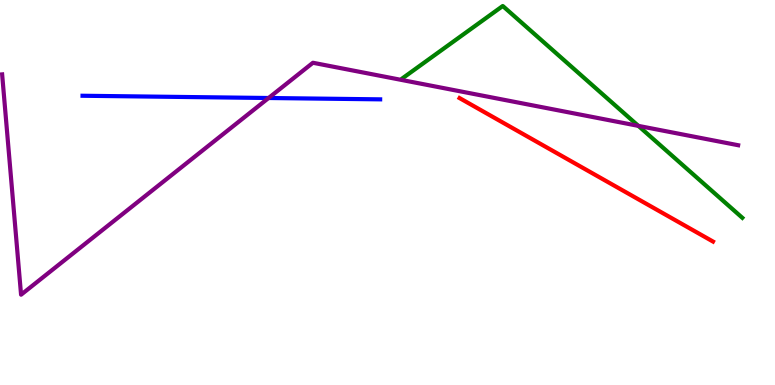[{'lines': ['blue', 'red'], 'intersections': []}, {'lines': ['green', 'red'], 'intersections': []}, {'lines': ['purple', 'red'], 'intersections': []}, {'lines': ['blue', 'green'], 'intersections': []}, {'lines': ['blue', 'purple'], 'intersections': [{'x': 3.47, 'y': 7.45}]}, {'lines': ['green', 'purple'], 'intersections': [{'x': 8.24, 'y': 6.73}]}]